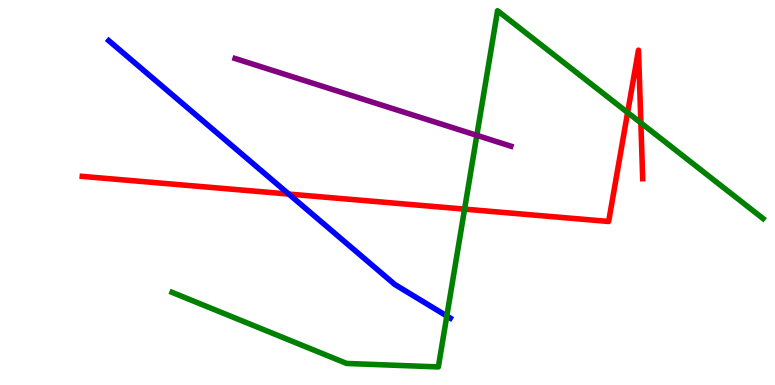[{'lines': ['blue', 'red'], 'intersections': [{'x': 3.73, 'y': 4.96}]}, {'lines': ['green', 'red'], 'intersections': [{'x': 5.99, 'y': 4.57}, {'x': 8.1, 'y': 7.08}, {'x': 8.27, 'y': 6.81}]}, {'lines': ['purple', 'red'], 'intersections': []}, {'lines': ['blue', 'green'], 'intersections': [{'x': 5.77, 'y': 1.79}]}, {'lines': ['blue', 'purple'], 'intersections': []}, {'lines': ['green', 'purple'], 'intersections': [{'x': 6.15, 'y': 6.48}]}]